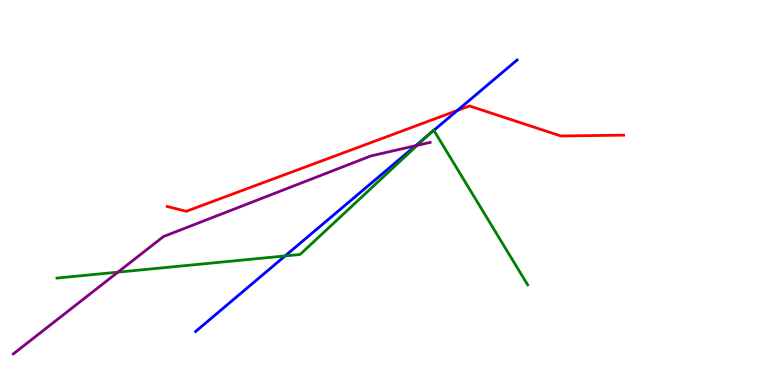[{'lines': ['blue', 'red'], 'intersections': [{'x': 5.9, 'y': 7.13}]}, {'lines': ['green', 'red'], 'intersections': []}, {'lines': ['purple', 'red'], 'intersections': []}, {'lines': ['blue', 'green'], 'intersections': [{'x': 3.68, 'y': 3.35}, {'x': 5.52, 'y': 6.49}, {'x': 5.6, 'y': 6.61}]}, {'lines': ['blue', 'purple'], 'intersections': [{'x': 5.36, 'y': 6.22}]}, {'lines': ['green', 'purple'], 'intersections': [{'x': 1.52, 'y': 2.93}, {'x': 5.38, 'y': 6.22}]}]